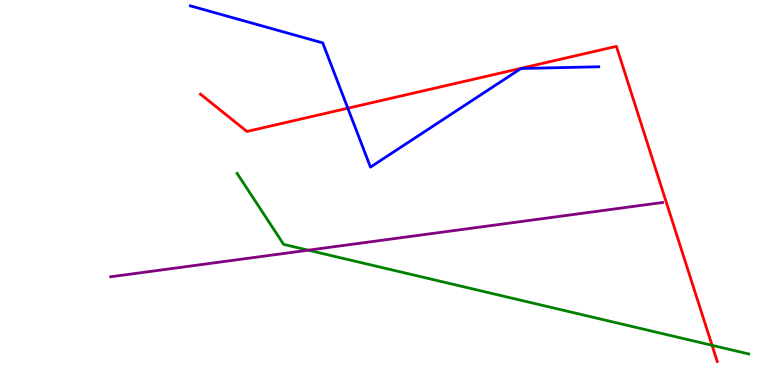[{'lines': ['blue', 'red'], 'intersections': [{'x': 4.49, 'y': 7.19}]}, {'lines': ['green', 'red'], 'intersections': [{'x': 9.19, 'y': 1.03}]}, {'lines': ['purple', 'red'], 'intersections': []}, {'lines': ['blue', 'green'], 'intersections': []}, {'lines': ['blue', 'purple'], 'intersections': []}, {'lines': ['green', 'purple'], 'intersections': [{'x': 3.98, 'y': 3.5}]}]